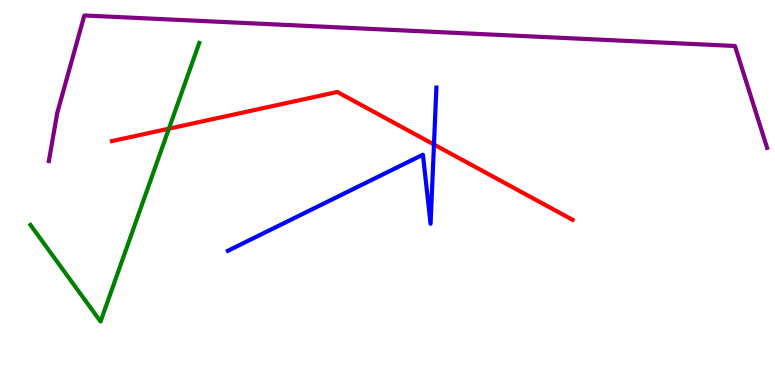[{'lines': ['blue', 'red'], 'intersections': [{'x': 5.6, 'y': 6.25}]}, {'lines': ['green', 'red'], 'intersections': [{'x': 2.18, 'y': 6.66}]}, {'lines': ['purple', 'red'], 'intersections': []}, {'lines': ['blue', 'green'], 'intersections': []}, {'lines': ['blue', 'purple'], 'intersections': []}, {'lines': ['green', 'purple'], 'intersections': []}]